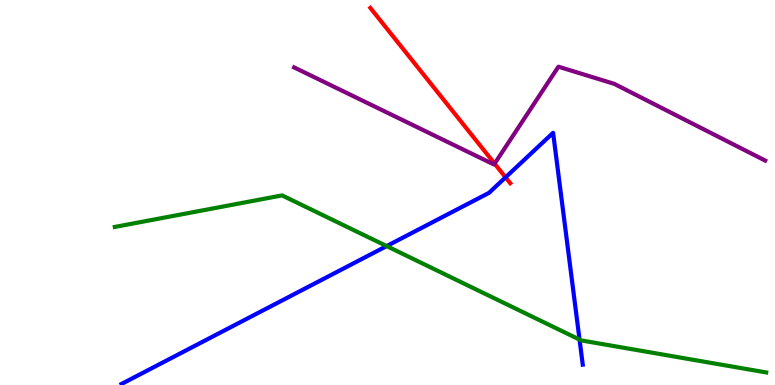[{'lines': ['blue', 'red'], 'intersections': [{'x': 6.52, 'y': 5.39}]}, {'lines': ['green', 'red'], 'intersections': []}, {'lines': ['purple', 'red'], 'intersections': [{'x': 6.38, 'y': 5.75}]}, {'lines': ['blue', 'green'], 'intersections': [{'x': 4.99, 'y': 3.61}, {'x': 7.48, 'y': 1.18}]}, {'lines': ['blue', 'purple'], 'intersections': []}, {'lines': ['green', 'purple'], 'intersections': []}]